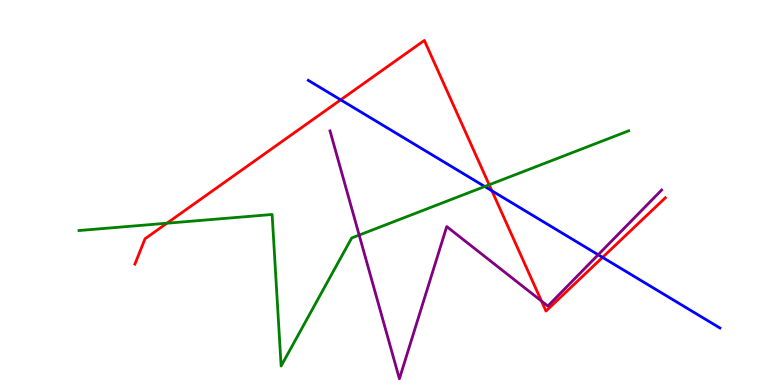[{'lines': ['blue', 'red'], 'intersections': [{'x': 4.4, 'y': 7.41}, {'x': 6.35, 'y': 5.04}, {'x': 7.77, 'y': 3.31}]}, {'lines': ['green', 'red'], 'intersections': [{'x': 2.15, 'y': 4.2}, {'x': 6.31, 'y': 5.2}]}, {'lines': ['purple', 'red'], 'intersections': [{'x': 6.99, 'y': 2.18}]}, {'lines': ['blue', 'green'], 'intersections': [{'x': 6.25, 'y': 5.16}]}, {'lines': ['blue', 'purple'], 'intersections': [{'x': 7.72, 'y': 3.38}]}, {'lines': ['green', 'purple'], 'intersections': [{'x': 4.63, 'y': 3.89}]}]